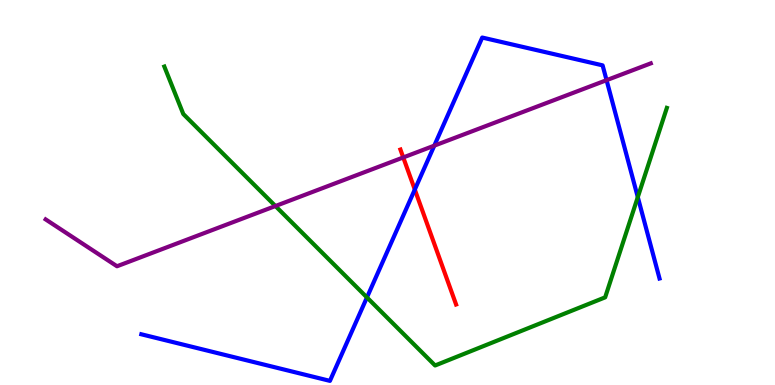[{'lines': ['blue', 'red'], 'intersections': [{'x': 5.35, 'y': 5.08}]}, {'lines': ['green', 'red'], 'intersections': []}, {'lines': ['purple', 'red'], 'intersections': [{'x': 5.2, 'y': 5.91}]}, {'lines': ['blue', 'green'], 'intersections': [{'x': 4.73, 'y': 2.27}, {'x': 8.23, 'y': 4.88}]}, {'lines': ['blue', 'purple'], 'intersections': [{'x': 5.6, 'y': 6.22}, {'x': 7.83, 'y': 7.92}]}, {'lines': ['green', 'purple'], 'intersections': [{'x': 3.55, 'y': 4.65}]}]